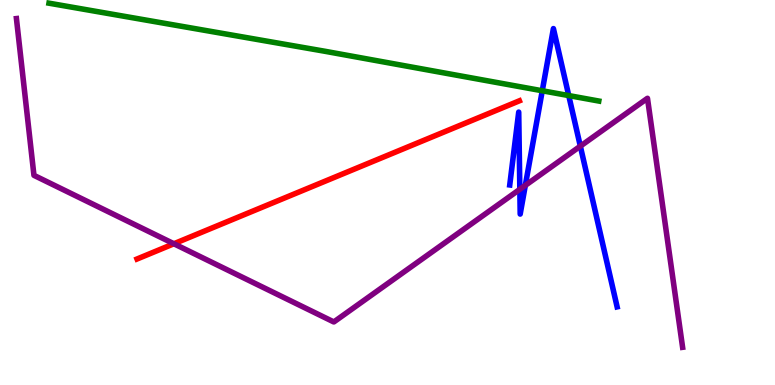[{'lines': ['blue', 'red'], 'intersections': []}, {'lines': ['green', 'red'], 'intersections': []}, {'lines': ['purple', 'red'], 'intersections': [{'x': 2.24, 'y': 3.67}]}, {'lines': ['blue', 'green'], 'intersections': [{'x': 7.0, 'y': 7.64}, {'x': 7.34, 'y': 7.52}]}, {'lines': ['blue', 'purple'], 'intersections': [{'x': 6.71, 'y': 5.08}, {'x': 6.78, 'y': 5.18}, {'x': 7.49, 'y': 6.2}]}, {'lines': ['green', 'purple'], 'intersections': []}]